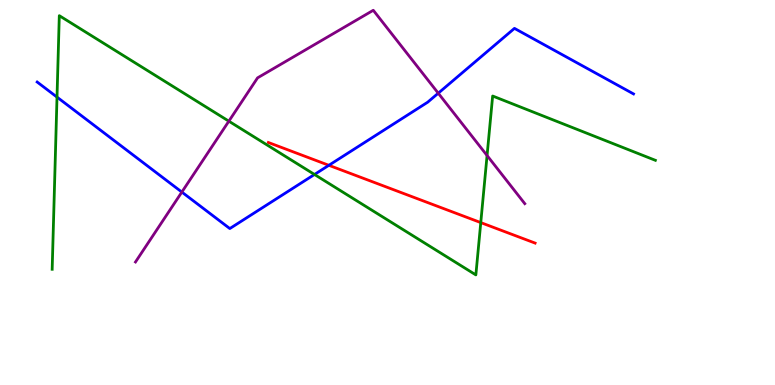[{'lines': ['blue', 'red'], 'intersections': [{'x': 4.24, 'y': 5.71}]}, {'lines': ['green', 'red'], 'intersections': [{'x': 6.2, 'y': 4.22}]}, {'lines': ['purple', 'red'], 'intersections': []}, {'lines': ['blue', 'green'], 'intersections': [{'x': 0.736, 'y': 7.48}, {'x': 4.06, 'y': 5.47}]}, {'lines': ['blue', 'purple'], 'intersections': [{'x': 2.35, 'y': 5.01}, {'x': 5.65, 'y': 7.58}]}, {'lines': ['green', 'purple'], 'intersections': [{'x': 2.95, 'y': 6.85}, {'x': 6.28, 'y': 5.96}]}]